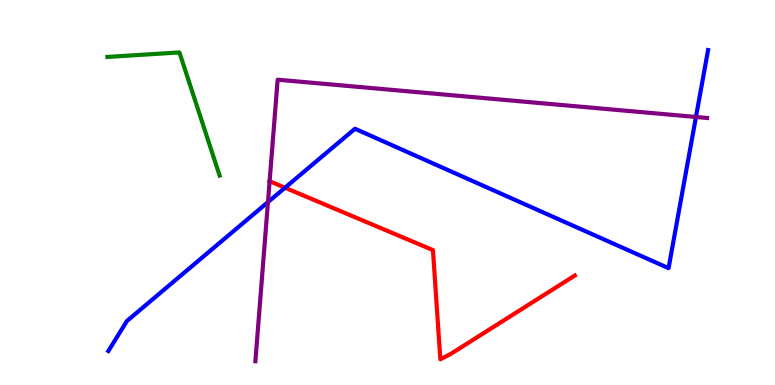[{'lines': ['blue', 'red'], 'intersections': [{'x': 3.68, 'y': 5.12}]}, {'lines': ['green', 'red'], 'intersections': []}, {'lines': ['purple', 'red'], 'intersections': [{'x': 3.48, 'y': 5.29}]}, {'lines': ['blue', 'green'], 'intersections': []}, {'lines': ['blue', 'purple'], 'intersections': [{'x': 3.46, 'y': 4.75}, {'x': 8.98, 'y': 6.96}]}, {'lines': ['green', 'purple'], 'intersections': []}]